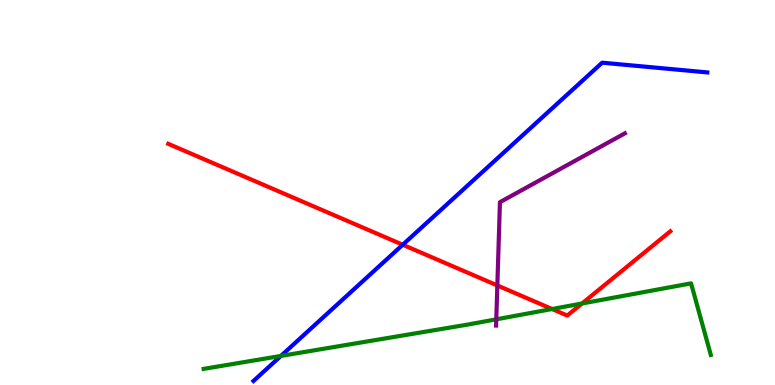[{'lines': ['blue', 'red'], 'intersections': [{'x': 5.2, 'y': 3.64}]}, {'lines': ['green', 'red'], 'intersections': [{'x': 7.12, 'y': 1.97}, {'x': 7.51, 'y': 2.12}]}, {'lines': ['purple', 'red'], 'intersections': [{'x': 6.42, 'y': 2.59}]}, {'lines': ['blue', 'green'], 'intersections': [{'x': 3.62, 'y': 0.755}]}, {'lines': ['blue', 'purple'], 'intersections': []}, {'lines': ['green', 'purple'], 'intersections': [{'x': 6.4, 'y': 1.71}]}]